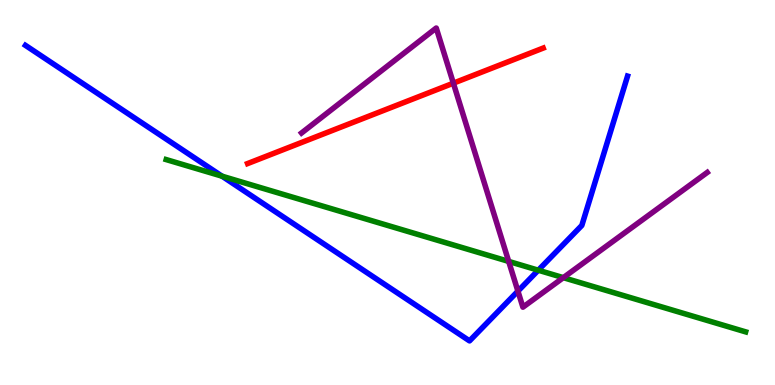[{'lines': ['blue', 'red'], 'intersections': []}, {'lines': ['green', 'red'], 'intersections': []}, {'lines': ['purple', 'red'], 'intersections': [{'x': 5.85, 'y': 7.84}]}, {'lines': ['blue', 'green'], 'intersections': [{'x': 2.87, 'y': 5.42}, {'x': 6.95, 'y': 2.98}]}, {'lines': ['blue', 'purple'], 'intersections': [{'x': 6.68, 'y': 2.44}]}, {'lines': ['green', 'purple'], 'intersections': [{'x': 6.56, 'y': 3.21}, {'x': 7.27, 'y': 2.79}]}]